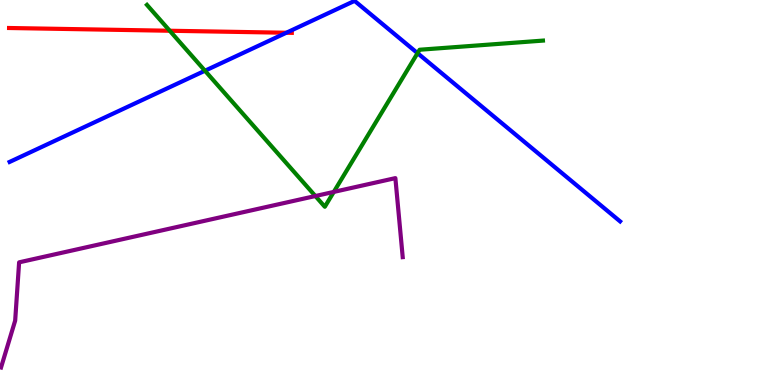[{'lines': ['blue', 'red'], 'intersections': [{'x': 3.69, 'y': 9.15}]}, {'lines': ['green', 'red'], 'intersections': [{'x': 2.19, 'y': 9.2}]}, {'lines': ['purple', 'red'], 'intersections': []}, {'lines': ['blue', 'green'], 'intersections': [{'x': 2.64, 'y': 8.16}, {'x': 5.39, 'y': 8.62}]}, {'lines': ['blue', 'purple'], 'intersections': []}, {'lines': ['green', 'purple'], 'intersections': [{'x': 4.07, 'y': 4.91}, {'x': 4.31, 'y': 5.02}]}]